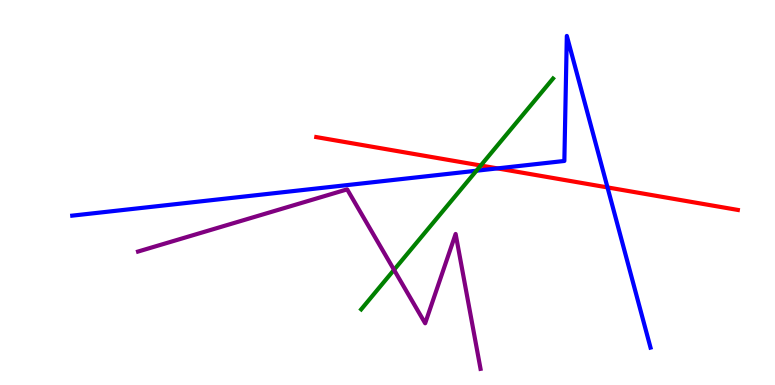[{'lines': ['blue', 'red'], 'intersections': [{'x': 6.42, 'y': 5.63}, {'x': 7.84, 'y': 5.13}]}, {'lines': ['green', 'red'], 'intersections': [{'x': 6.2, 'y': 5.7}]}, {'lines': ['purple', 'red'], 'intersections': []}, {'lines': ['blue', 'green'], 'intersections': [{'x': 6.15, 'y': 5.57}]}, {'lines': ['blue', 'purple'], 'intersections': []}, {'lines': ['green', 'purple'], 'intersections': [{'x': 5.08, 'y': 2.99}]}]